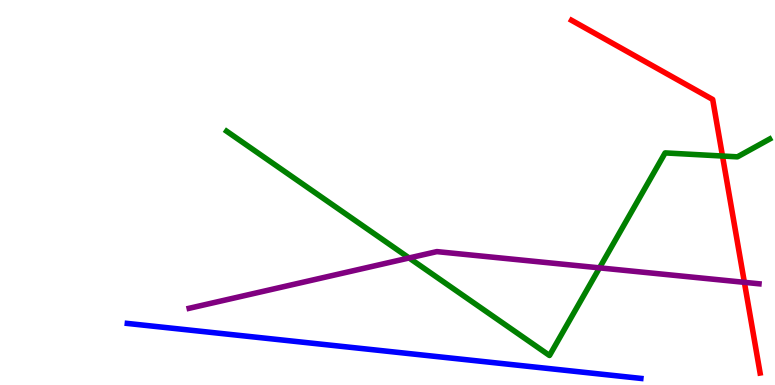[{'lines': ['blue', 'red'], 'intersections': []}, {'lines': ['green', 'red'], 'intersections': [{'x': 9.32, 'y': 5.95}]}, {'lines': ['purple', 'red'], 'intersections': [{'x': 9.6, 'y': 2.67}]}, {'lines': ['blue', 'green'], 'intersections': []}, {'lines': ['blue', 'purple'], 'intersections': []}, {'lines': ['green', 'purple'], 'intersections': [{'x': 5.28, 'y': 3.3}, {'x': 7.74, 'y': 3.04}]}]